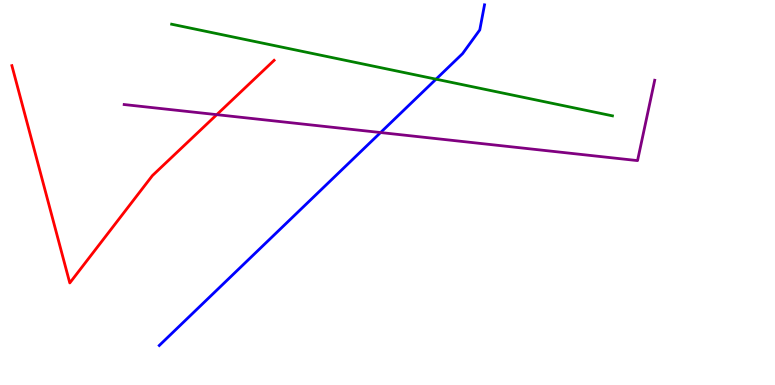[{'lines': ['blue', 'red'], 'intersections': []}, {'lines': ['green', 'red'], 'intersections': []}, {'lines': ['purple', 'red'], 'intersections': [{'x': 2.8, 'y': 7.02}]}, {'lines': ['blue', 'green'], 'intersections': [{'x': 5.63, 'y': 7.94}]}, {'lines': ['blue', 'purple'], 'intersections': [{'x': 4.91, 'y': 6.56}]}, {'lines': ['green', 'purple'], 'intersections': []}]